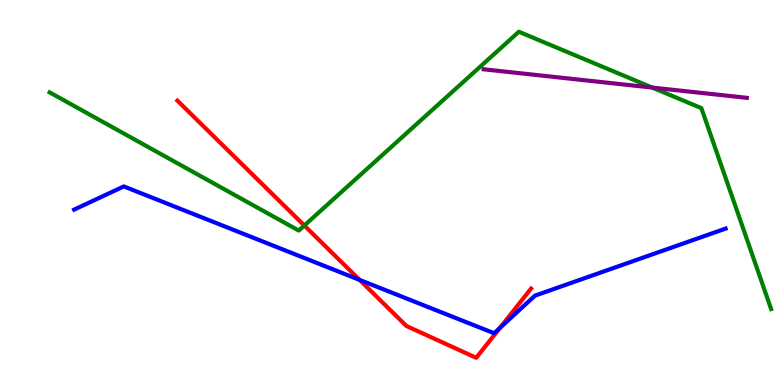[{'lines': ['blue', 'red'], 'intersections': [{'x': 4.64, 'y': 2.73}, {'x': 6.45, 'y': 1.48}]}, {'lines': ['green', 'red'], 'intersections': [{'x': 3.93, 'y': 4.14}]}, {'lines': ['purple', 'red'], 'intersections': []}, {'lines': ['blue', 'green'], 'intersections': []}, {'lines': ['blue', 'purple'], 'intersections': []}, {'lines': ['green', 'purple'], 'intersections': [{'x': 8.42, 'y': 7.73}]}]